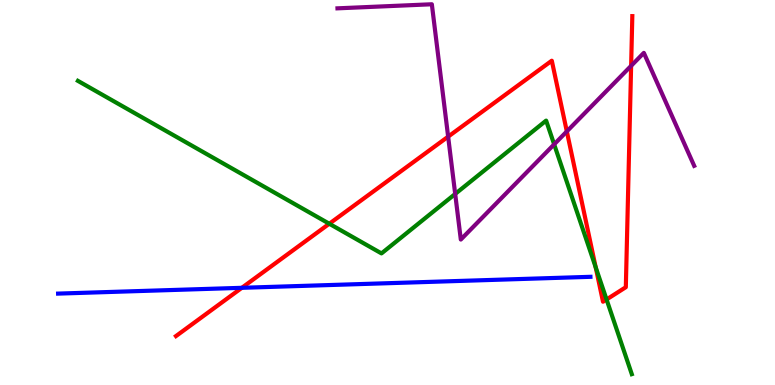[{'lines': ['blue', 'red'], 'intersections': [{'x': 3.12, 'y': 2.52}]}, {'lines': ['green', 'red'], 'intersections': [{'x': 4.25, 'y': 4.19}, {'x': 7.69, 'y': 3.06}, {'x': 7.83, 'y': 2.22}]}, {'lines': ['purple', 'red'], 'intersections': [{'x': 5.78, 'y': 6.45}, {'x': 7.31, 'y': 6.59}, {'x': 8.14, 'y': 8.29}]}, {'lines': ['blue', 'green'], 'intersections': []}, {'lines': ['blue', 'purple'], 'intersections': []}, {'lines': ['green', 'purple'], 'intersections': [{'x': 5.87, 'y': 4.96}, {'x': 7.15, 'y': 6.25}]}]